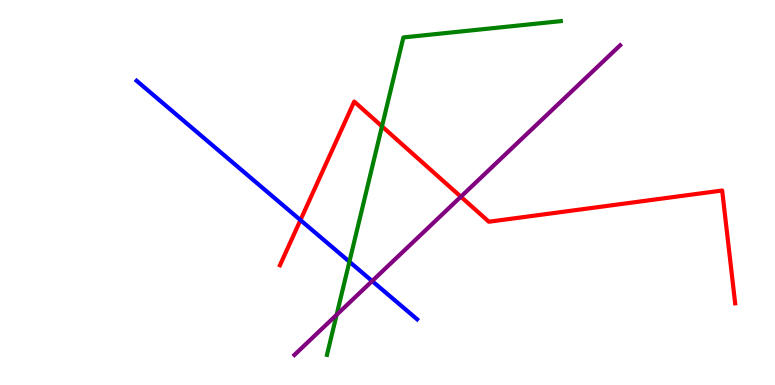[{'lines': ['blue', 'red'], 'intersections': [{'x': 3.88, 'y': 4.28}]}, {'lines': ['green', 'red'], 'intersections': [{'x': 4.93, 'y': 6.72}]}, {'lines': ['purple', 'red'], 'intersections': [{'x': 5.95, 'y': 4.89}]}, {'lines': ['blue', 'green'], 'intersections': [{'x': 4.51, 'y': 3.2}]}, {'lines': ['blue', 'purple'], 'intersections': [{'x': 4.8, 'y': 2.7}]}, {'lines': ['green', 'purple'], 'intersections': [{'x': 4.34, 'y': 1.82}]}]